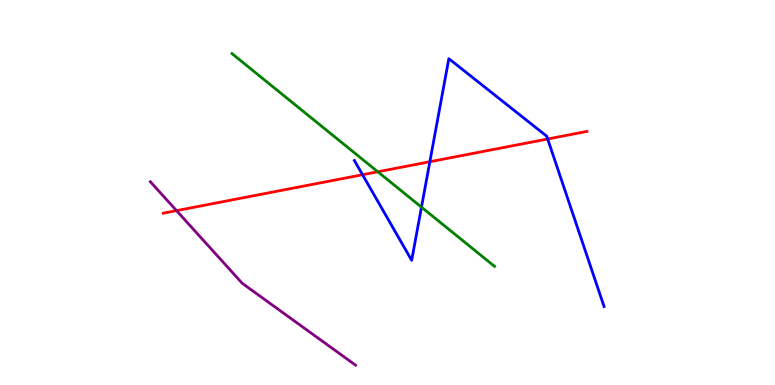[{'lines': ['blue', 'red'], 'intersections': [{'x': 4.68, 'y': 5.46}, {'x': 5.55, 'y': 5.8}, {'x': 7.07, 'y': 6.39}]}, {'lines': ['green', 'red'], 'intersections': [{'x': 4.88, 'y': 5.54}]}, {'lines': ['purple', 'red'], 'intersections': [{'x': 2.28, 'y': 4.53}]}, {'lines': ['blue', 'green'], 'intersections': [{'x': 5.44, 'y': 4.62}]}, {'lines': ['blue', 'purple'], 'intersections': []}, {'lines': ['green', 'purple'], 'intersections': []}]